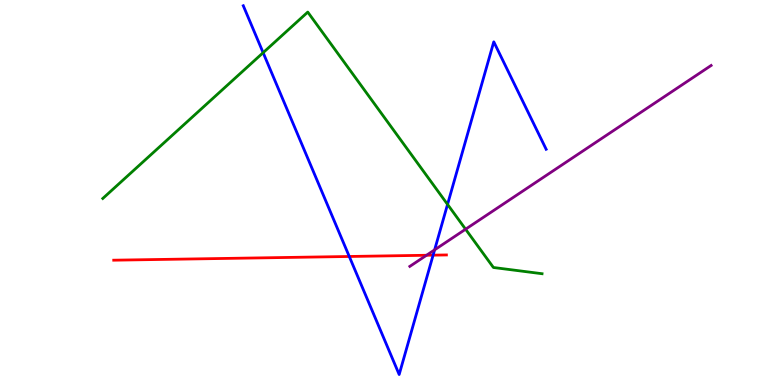[{'lines': ['blue', 'red'], 'intersections': [{'x': 4.51, 'y': 3.34}, {'x': 5.59, 'y': 3.37}]}, {'lines': ['green', 'red'], 'intersections': []}, {'lines': ['purple', 'red'], 'intersections': [{'x': 5.5, 'y': 3.37}]}, {'lines': ['blue', 'green'], 'intersections': [{'x': 3.4, 'y': 8.63}, {'x': 5.77, 'y': 4.69}]}, {'lines': ['blue', 'purple'], 'intersections': [{'x': 5.61, 'y': 3.51}]}, {'lines': ['green', 'purple'], 'intersections': [{'x': 6.01, 'y': 4.05}]}]